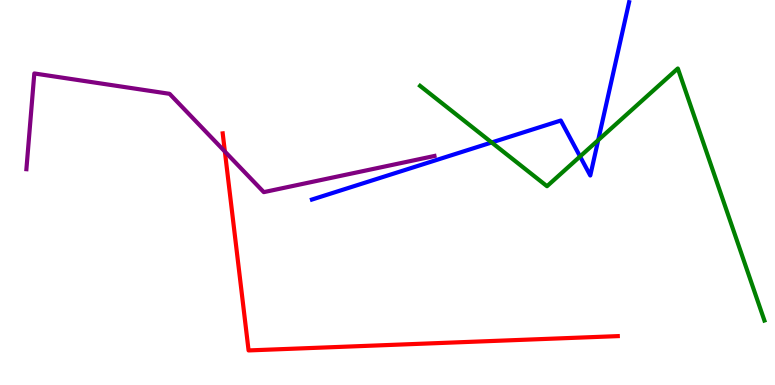[{'lines': ['blue', 'red'], 'intersections': []}, {'lines': ['green', 'red'], 'intersections': []}, {'lines': ['purple', 'red'], 'intersections': [{'x': 2.9, 'y': 6.06}]}, {'lines': ['blue', 'green'], 'intersections': [{'x': 6.34, 'y': 6.3}, {'x': 7.48, 'y': 5.94}, {'x': 7.72, 'y': 6.36}]}, {'lines': ['blue', 'purple'], 'intersections': []}, {'lines': ['green', 'purple'], 'intersections': []}]